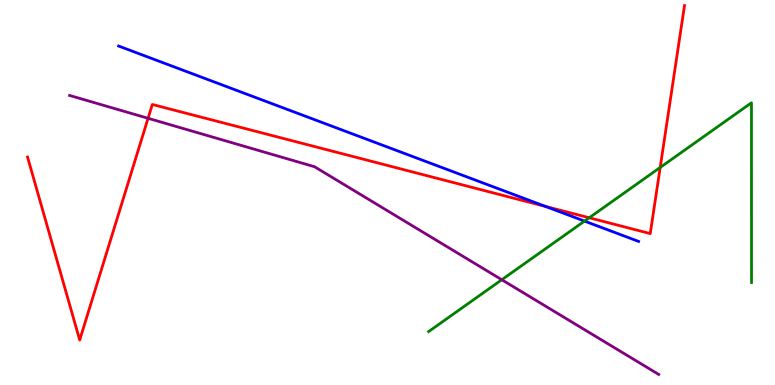[{'lines': ['blue', 'red'], 'intersections': [{'x': 7.04, 'y': 4.64}]}, {'lines': ['green', 'red'], 'intersections': [{'x': 7.6, 'y': 4.34}, {'x': 8.52, 'y': 5.65}]}, {'lines': ['purple', 'red'], 'intersections': [{'x': 1.91, 'y': 6.93}]}, {'lines': ['blue', 'green'], 'intersections': [{'x': 7.54, 'y': 4.26}]}, {'lines': ['blue', 'purple'], 'intersections': []}, {'lines': ['green', 'purple'], 'intersections': [{'x': 6.47, 'y': 2.73}]}]